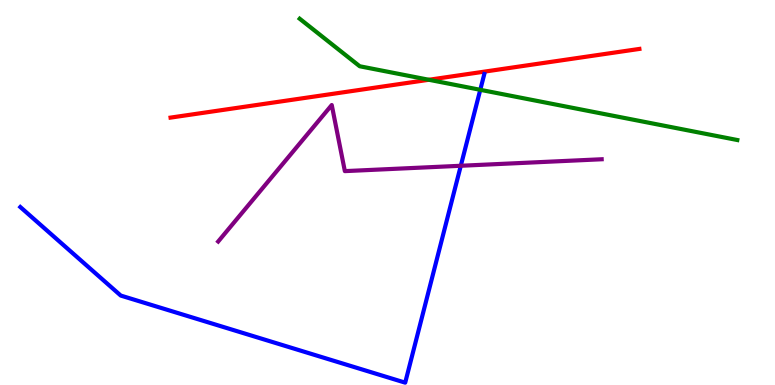[{'lines': ['blue', 'red'], 'intersections': []}, {'lines': ['green', 'red'], 'intersections': [{'x': 5.53, 'y': 7.93}]}, {'lines': ['purple', 'red'], 'intersections': []}, {'lines': ['blue', 'green'], 'intersections': [{'x': 6.2, 'y': 7.67}]}, {'lines': ['blue', 'purple'], 'intersections': [{'x': 5.95, 'y': 5.69}]}, {'lines': ['green', 'purple'], 'intersections': []}]